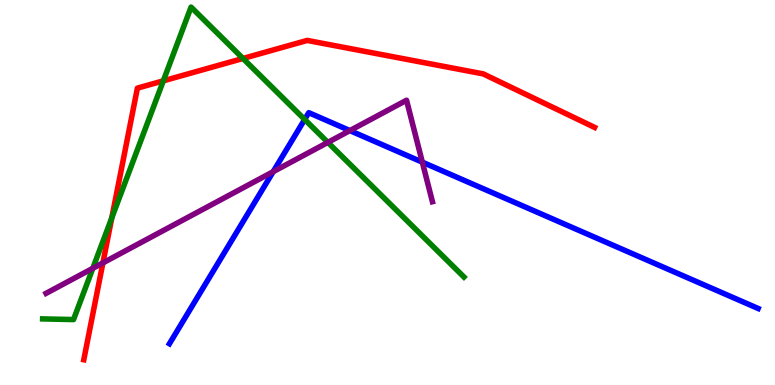[{'lines': ['blue', 'red'], 'intersections': []}, {'lines': ['green', 'red'], 'intersections': [{'x': 1.44, 'y': 4.34}, {'x': 2.11, 'y': 7.9}, {'x': 3.14, 'y': 8.48}]}, {'lines': ['purple', 'red'], 'intersections': [{'x': 1.33, 'y': 3.17}]}, {'lines': ['blue', 'green'], 'intersections': [{'x': 3.93, 'y': 6.9}]}, {'lines': ['blue', 'purple'], 'intersections': [{'x': 3.52, 'y': 5.54}, {'x': 4.51, 'y': 6.61}, {'x': 5.45, 'y': 5.79}]}, {'lines': ['green', 'purple'], 'intersections': [{'x': 1.2, 'y': 3.03}, {'x': 4.23, 'y': 6.3}]}]